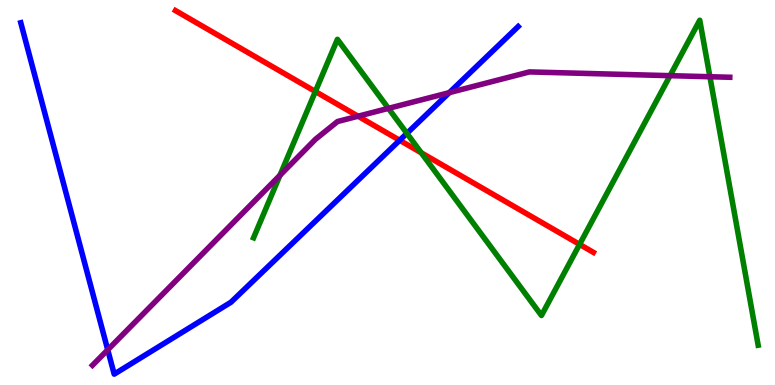[{'lines': ['blue', 'red'], 'intersections': [{'x': 5.16, 'y': 6.36}]}, {'lines': ['green', 'red'], 'intersections': [{'x': 4.07, 'y': 7.62}, {'x': 5.44, 'y': 6.03}, {'x': 7.48, 'y': 3.65}]}, {'lines': ['purple', 'red'], 'intersections': [{'x': 4.62, 'y': 6.98}]}, {'lines': ['blue', 'green'], 'intersections': [{'x': 5.25, 'y': 6.54}]}, {'lines': ['blue', 'purple'], 'intersections': [{'x': 1.39, 'y': 0.914}, {'x': 5.8, 'y': 7.59}]}, {'lines': ['green', 'purple'], 'intersections': [{'x': 3.61, 'y': 5.45}, {'x': 5.01, 'y': 7.19}, {'x': 8.65, 'y': 8.03}, {'x': 9.16, 'y': 8.01}]}]